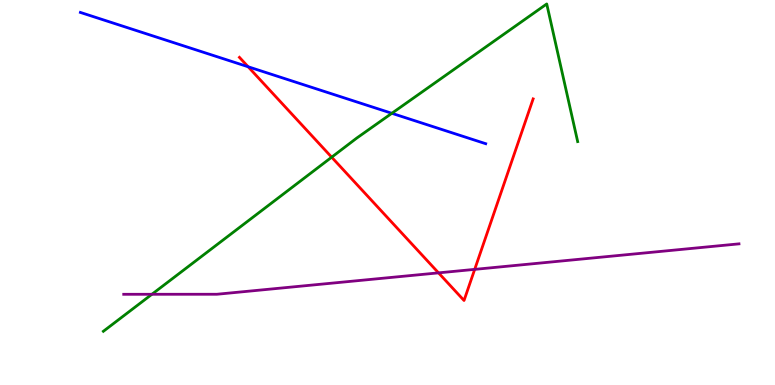[{'lines': ['blue', 'red'], 'intersections': [{'x': 3.2, 'y': 8.27}]}, {'lines': ['green', 'red'], 'intersections': [{'x': 4.28, 'y': 5.92}]}, {'lines': ['purple', 'red'], 'intersections': [{'x': 5.66, 'y': 2.91}, {'x': 6.13, 'y': 3.0}]}, {'lines': ['blue', 'green'], 'intersections': [{'x': 5.06, 'y': 7.06}]}, {'lines': ['blue', 'purple'], 'intersections': []}, {'lines': ['green', 'purple'], 'intersections': [{'x': 1.96, 'y': 2.36}]}]